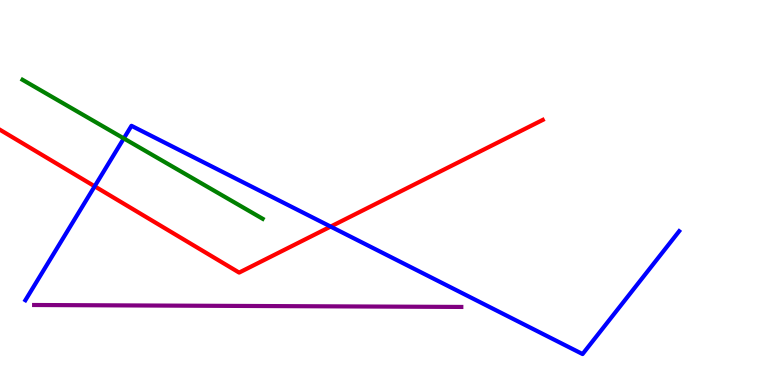[{'lines': ['blue', 'red'], 'intersections': [{'x': 1.22, 'y': 5.16}, {'x': 4.27, 'y': 4.11}]}, {'lines': ['green', 'red'], 'intersections': []}, {'lines': ['purple', 'red'], 'intersections': []}, {'lines': ['blue', 'green'], 'intersections': [{'x': 1.6, 'y': 6.4}]}, {'lines': ['blue', 'purple'], 'intersections': []}, {'lines': ['green', 'purple'], 'intersections': []}]